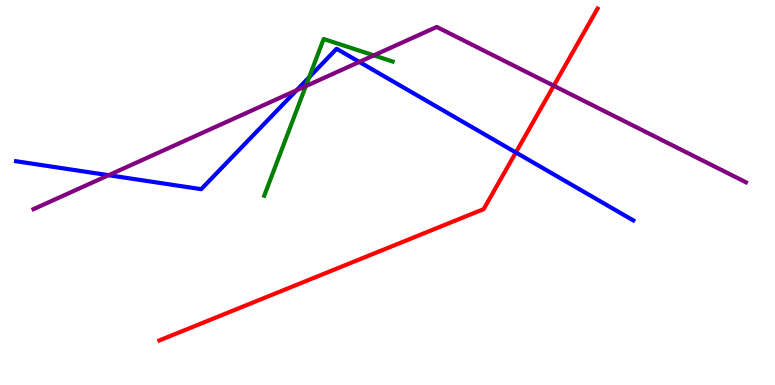[{'lines': ['blue', 'red'], 'intersections': [{'x': 6.66, 'y': 6.04}]}, {'lines': ['green', 'red'], 'intersections': []}, {'lines': ['purple', 'red'], 'intersections': [{'x': 7.15, 'y': 7.77}]}, {'lines': ['blue', 'green'], 'intersections': [{'x': 3.99, 'y': 7.99}]}, {'lines': ['blue', 'purple'], 'intersections': [{'x': 1.4, 'y': 5.45}, {'x': 3.83, 'y': 7.66}, {'x': 4.64, 'y': 8.39}]}, {'lines': ['green', 'purple'], 'intersections': [{'x': 3.95, 'y': 7.76}, {'x': 4.82, 'y': 8.56}]}]